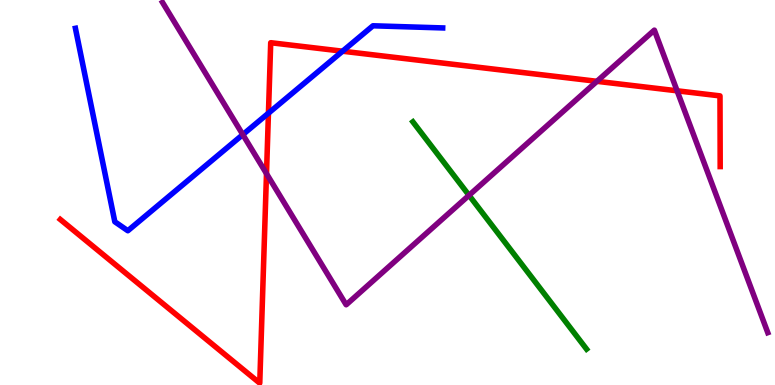[{'lines': ['blue', 'red'], 'intersections': [{'x': 3.46, 'y': 7.06}, {'x': 4.42, 'y': 8.67}]}, {'lines': ['green', 'red'], 'intersections': []}, {'lines': ['purple', 'red'], 'intersections': [{'x': 3.44, 'y': 5.49}, {'x': 7.7, 'y': 7.89}, {'x': 8.74, 'y': 7.64}]}, {'lines': ['blue', 'green'], 'intersections': []}, {'lines': ['blue', 'purple'], 'intersections': [{'x': 3.13, 'y': 6.5}]}, {'lines': ['green', 'purple'], 'intersections': [{'x': 6.05, 'y': 4.93}]}]